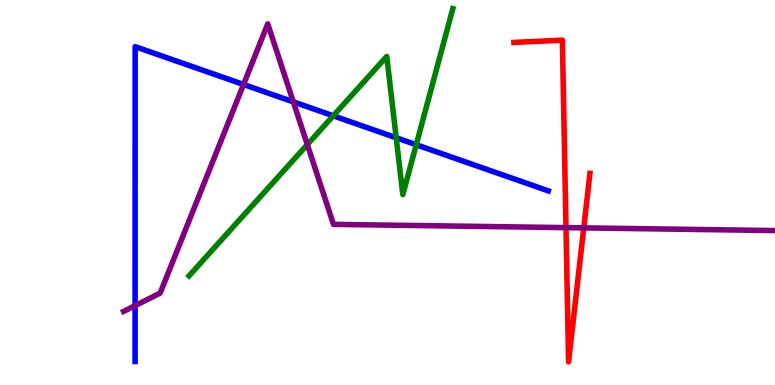[{'lines': ['blue', 'red'], 'intersections': []}, {'lines': ['green', 'red'], 'intersections': []}, {'lines': ['purple', 'red'], 'intersections': [{'x': 7.3, 'y': 4.09}, {'x': 7.53, 'y': 4.08}]}, {'lines': ['blue', 'green'], 'intersections': [{'x': 4.3, 'y': 6.99}, {'x': 5.11, 'y': 6.42}, {'x': 5.37, 'y': 6.24}]}, {'lines': ['blue', 'purple'], 'intersections': [{'x': 1.74, 'y': 2.06}, {'x': 3.14, 'y': 7.81}, {'x': 3.78, 'y': 7.35}]}, {'lines': ['green', 'purple'], 'intersections': [{'x': 3.97, 'y': 6.24}]}]